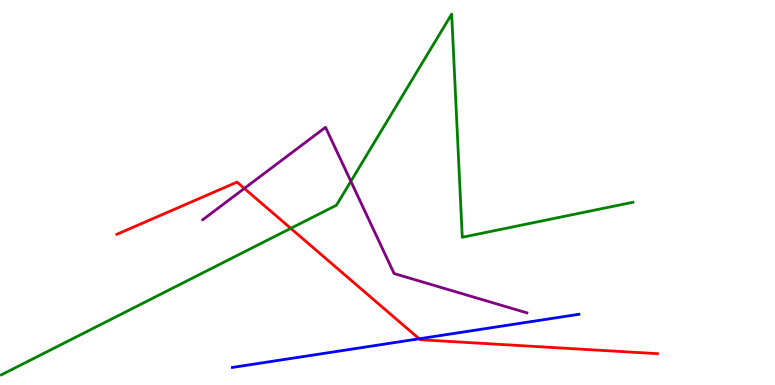[{'lines': ['blue', 'red'], 'intersections': [{'x': 5.41, 'y': 1.2}]}, {'lines': ['green', 'red'], 'intersections': [{'x': 3.75, 'y': 4.07}]}, {'lines': ['purple', 'red'], 'intersections': [{'x': 3.15, 'y': 5.11}]}, {'lines': ['blue', 'green'], 'intersections': []}, {'lines': ['blue', 'purple'], 'intersections': []}, {'lines': ['green', 'purple'], 'intersections': [{'x': 4.53, 'y': 5.29}]}]